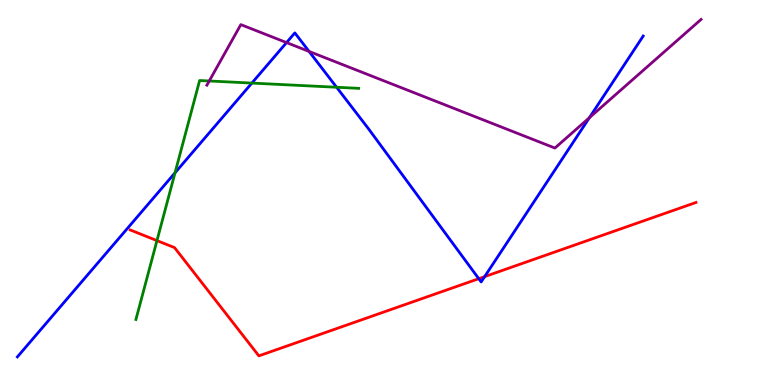[{'lines': ['blue', 'red'], 'intersections': [{'x': 6.18, 'y': 2.76}, {'x': 6.25, 'y': 2.81}]}, {'lines': ['green', 'red'], 'intersections': [{'x': 2.03, 'y': 3.75}]}, {'lines': ['purple', 'red'], 'intersections': []}, {'lines': ['blue', 'green'], 'intersections': [{'x': 2.26, 'y': 5.51}, {'x': 3.25, 'y': 7.84}, {'x': 4.34, 'y': 7.73}]}, {'lines': ['blue', 'purple'], 'intersections': [{'x': 3.7, 'y': 8.89}, {'x': 3.99, 'y': 8.66}, {'x': 7.6, 'y': 6.94}]}, {'lines': ['green', 'purple'], 'intersections': [{'x': 2.7, 'y': 7.9}]}]